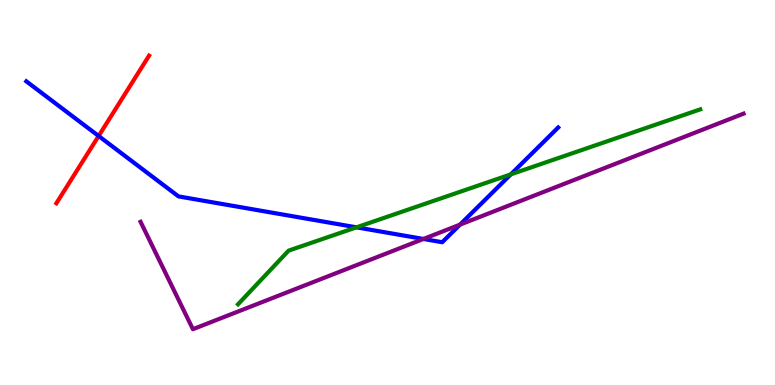[{'lines': ['blue', 'red'], 'intersections': [{'x': 1.27, 'y': 6.47}]}, {'lines': ['green', 'red'], 'intersections': []}, {'lines': ['purple', 'red'], 'intersections': []}, {'lines': ['blue', 'green'], 'intersections': [{'x': 4.6, 'y': 4.1}, {'x': 6.59, 'y': 5.47}]}, {'lines': ['blue', 'purple'], 'intersections': [{'x': 5.46, 'y': 3.79}, {'x': 5.94, 'y': 4.17}]}, {'lines': ['green', 'purple'], 'intersections': []}]